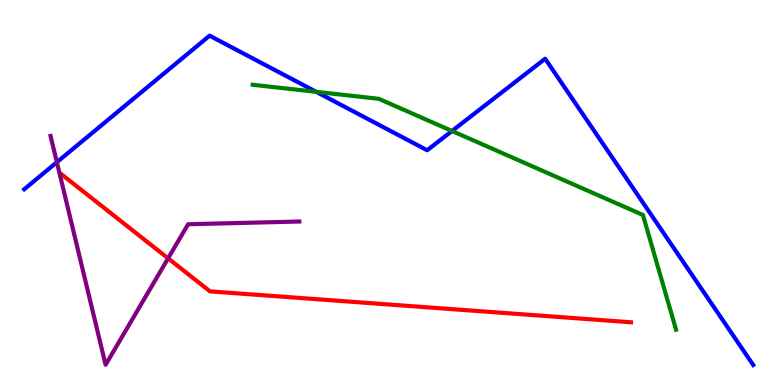[{'lines': ['blue', 'red'], 'intersections': []}, {'lines': ['green', 'red'], 'intersections': []}, {'lines': ['purple', 'red'], 'intersections': [{'x': 2.17, 'y': 3.29}]}, {'lines': ['blue', 'green'], 'intersections': [{'x': 4.08, 'y': 7.61}, {'x': 5.83, 'y': 6.6}]}, {'lines': ['blue', 'purple'], 'intersections': [{'x': 0.734, 'y': 5.79}]}, {'lines': ['green', 'purple'], 'intersections': []}]